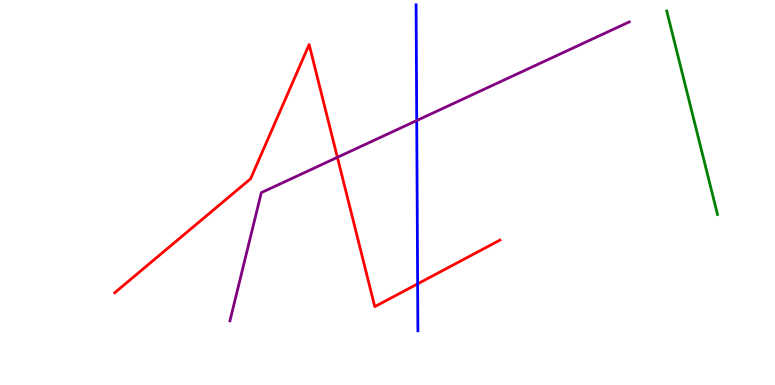[{'lines': ['blue', 'red'], 'intersections': [{'x': 5.39, 'y': 2.63}]}, {'lines': ['green', 'red'], 'intersections': []}, {'lines': ['purple', 'red'], 'intersections': [{'x': 4.35, 'y': 5.91}]}, {'lines': ['blue', 'green'], 'intersections': []}, {'lines': ['blue', 'purple'], 'intersections': [{'x': 5.38, 'y': 6.87}]}, {'lines': ['green', 'purple'], 'intersections': []}]